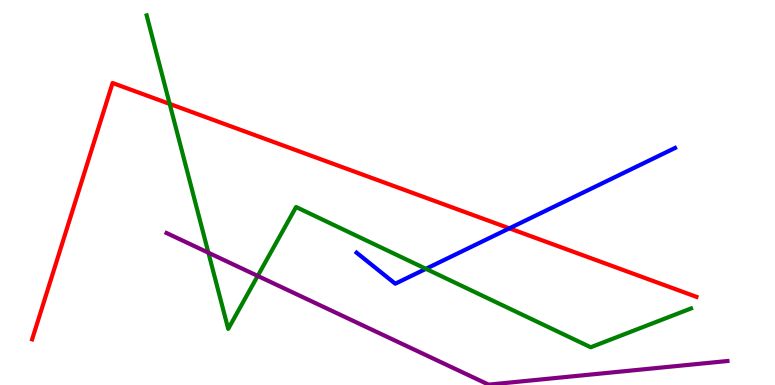[{'lines': ['blue', 'red'], 'intersections': [{'x': 6.57, 'y': 4.07}]}, {'lines': ['green', 'red'], 'intersections': [{'x': 2.19, 'y': 7.3}]}, {'lines': ['purple', 'red'], 'intersections': []}, {'lines': ['blue', 'green'], 'intersections': [{'x': 5.5, 'y': 3.02}]}, {'lines': ['blue', 'purple'], 'intersections': []}, {'lines': ['green', 'purple'], 'intersections': [{'x': 2.69, 'y': 3.44}, {'x': 3.33, 'y': 2.83}]}]